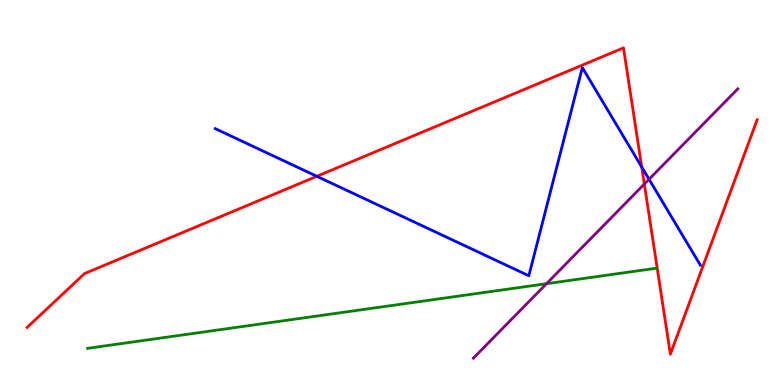[{'lines': ['blue', 'red'], 'intersections': [{'x': 4.09, 'y': 5.42}, {'x': 8.28, 'y': 5.66}]}, {'lines': ['green', 'red'], 'intersections': []}, {'lines': ['purple', 'red'], 'intersections': [{'x': 8.31, 'y': 5.22}]}, {'lines': ['blue', 'green'], 'intersections': []}, {'lines': ['blue', 'purple'], 'intersections': [{'x': 8.37, 'y': 5.34}]}, {'lines': ['green', 'purple'], 'intersections': [{'x': 7.05, 'y': 2.63}]}]